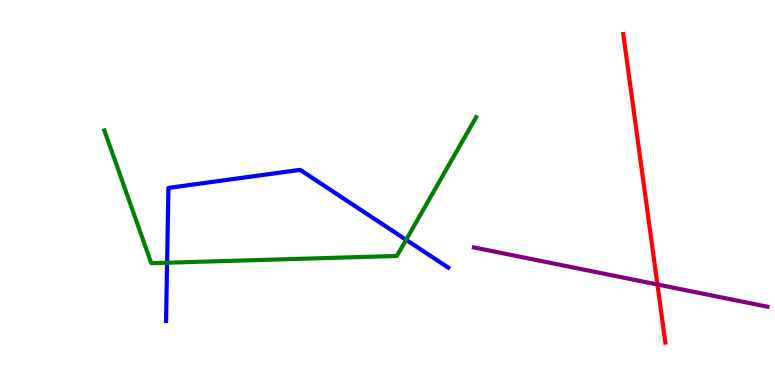[{'lines': ['blue', 'red'], 'intersections': []}, {'lines': ['green', 'red'], 'intersections': []}, {'lines': ['purple', 'red'], 'intersections': [{'x': 8.48, 'y': 2.61}]}, {'lines': ['blue', 'green'], 'intersections': [{'x': 2.16, 'y': 3.18}, {'x': 5.24, 'y': 3.77}]}, {'lines': ['blue', 'purple'], 'intersections': []}, {'lines': ['green', 'purple'], 'intersections': []}]